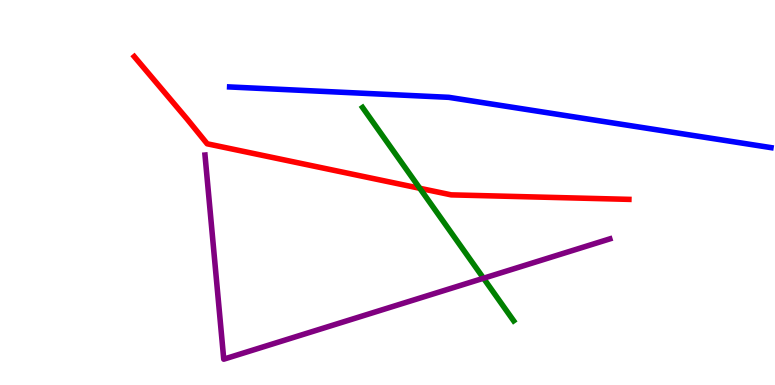[{'lines': ['blue', 'red'], 'intersections': []}, {'lines': ['green', 'red'], 'intersections': [{'x': 5.42, 'y': 5.11}]}, {'lines': ['purple', 'red'], 'intersections': []}, {'lines': ['blue', 'green'], 'intersections': []}, {'lines': ['blue', 'purple'], 'intersections': []}, {'lines': ['green', 'purple'], 'intersections': [{'x': 6.24, 'y': 2.77}]}]